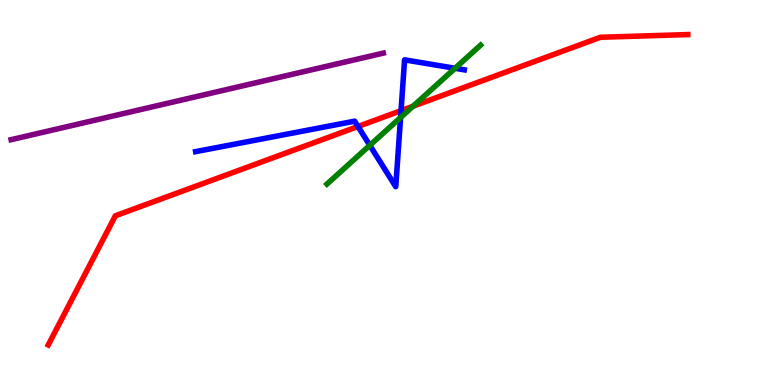[{'lines': ['blue', 'red'], 'intersections': [{'x': 4.62, 'y': 6.71}, {'x': 5.17, 'y': 7.13}]}, {'lines': ['green', 'red'], 'intersections': [{'x': 5.33, 'y': 7.24}]}, {'lines': ['purple', 'red'], 'intersections': []}, {'lines': ['blue', 'green'], 'intersections': [{'x': 4.77, 'y': 6.23}, {'x': 5.17, 'y': 6.95}, {'x': 5.87, 'y': 8.23}]}, {'lines': ['blue', 'purple'], 'intersections': []}, {'lines': ['green', 'purple'], 'intersections': []}]